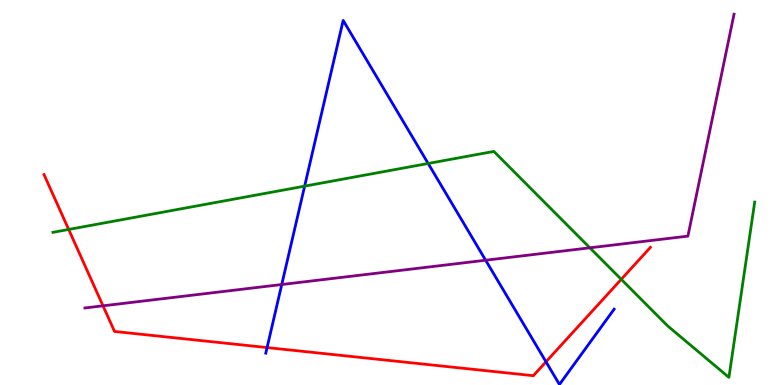[{'lines': ['blue', 'red'], 'intersections': [{'x': 3.45, 'y': 0.972}, {'x': 7.05, 'y': 0.602}]}, {'lines': ['green', 'red'], 'intersections': [{'x': 0.886, 'y': 4.04}, {'x': 8.02, 'y': 2.74}]}, {'lines': ['purple', 'red'], 'intersections': [{'x': 1.33, 'y': 2.06}]}, {'lines': ['blue', 'green'], 'intersections': [{'x': 3.93, 'y': 5.16}, {'x': 5.52, 'y': 5.75}]}, {'lines': ['blue', 'purple'], 'intersections': [{'x': 3.64, 'y': 2.61}, {'x': 6.27, 'y': 3.24}]}, {'lines': ['green', 'purple'], 'intersections': [{'x': 7.61, 'y': 3.56}]}]